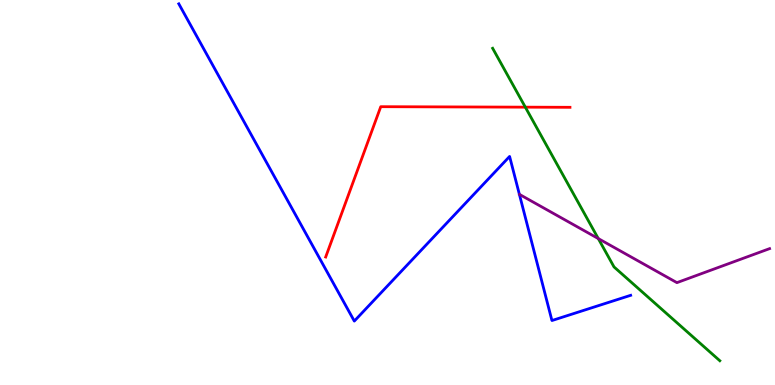[{'lines': ['blue', 'red'], 'intersections': []}, {'lines': ['green', 'red'], 'intersections': [{'x': 6.78, 'y': 7.22}]}, {'lines': ['purple', 'red'], 'intersections': []}, {'lines': ['blue', 'green'], 'intersections': []}, {'lines': ['blue', 'purple'], 'intersections': []}, {'lines': ['green', 'purple'], 'intersections': [{'x': 7.72, 'y': 3.8}]}]